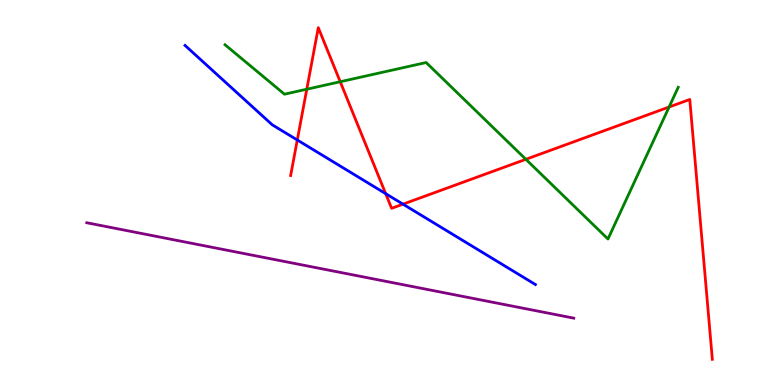[{'lines': ['blue', 'red'], 'intersections': [{'x': 3.84, 'y': 6.36}, {'x': 4.98, 'y': 4.97}, {'x': 5.2, 'y': 4.7}]}, {'lines': ['green', 'red'], 'intersections': [{'x': 3.96, 'y': 7.68}, {'x': 4.39, 'y': 7.88}, {'x': 6.79, 'y': 5.86}, {'x': 8.63, 'y': 7.22}]}, {'lines': ['purple', 'red'], 'intersections': []}, {'lines': ['blue', 'green'], 'intersections': []}, {'lines': ['blue', 'purple'], 'intersections': []}, {'lines': ['green', 'purple'], 'intersections': []}]